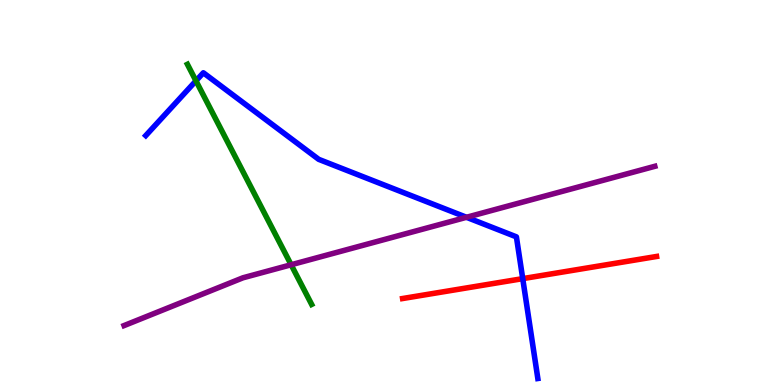[{'lines': ['blue', 'red'], 'intersections': [{'x': 6.74, 'y': 2.76}]}, {'lines': ['green', 'red'], 'intersections': []}, {'lines': ['purple', 'red'], 'intersections': []}, {'lines': ['blue', 'green'], 'intersections': [{'x': 2.53, 'y': 7.9}]}, {'lines': ['blue', 'purple'], 'intersections': [{'x': 6.02, 'y': 4.36}]}, {'lines': ['green', 'purple'], 'intersections': [{'x': 3.76, 'y': 3.12}]}]